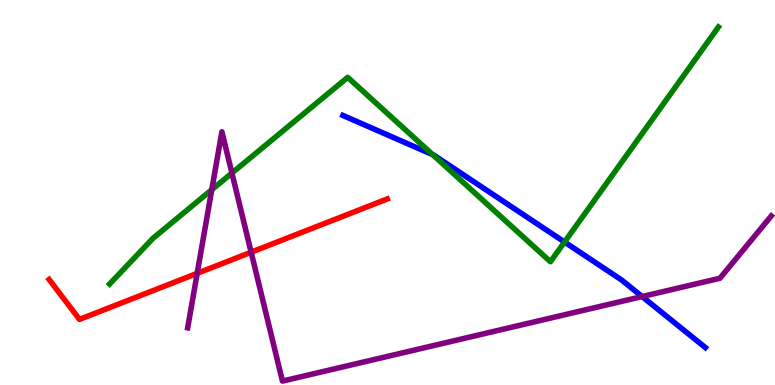[{'lines': ['blue', 'red'], 'intersections': []}, {'lines': ['green', 'red'], 'intersections': []}, {'lines': ['purple', 'red'], 'intersections': [{'x': 2.54, 'y': 2.9}, {'x': 3.24, 'y': 3.45}]}, {'lines': ['blue', 'green'], 'intersections': [{'x': 5.58, 'y': 5.98}, {'x': 7.28, 'y': 3.71}]}, {'lines': ['blue', 'purple'], 'intersections': [{'x': 8.29, 'y': 2.3}]}, {'lines': ['green', 'purple'], 'intersections': [{'x': 2.73, 'y': 5.07}, {'x': 2.99, 'y': 5.51}]}]